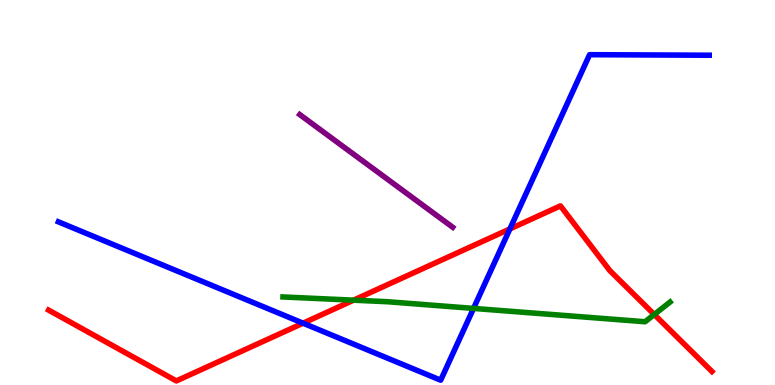[{'lines': ['blue', 'red'], 'intersections': [{'x': 3.91, 'y': 1.61}, {'x': 6.58, 'y': 4.05}]}, {'lines': ['green', 'red'], 'intersections': [{'x': 4.56, 'y': 2.2}, {'x': 8.44, 'y': 1.83}]}, {'lines': ['purple', 'red'], 'intersections': []}, {'lines': ['blue', 'green'], 'intersections': [{'x': 6.11, 'y': 1.99}]}, {'lines': ['blue', 'purple'], 'intersections': []}, {'lines': ['green', 'purple'], 'intersections': []}]